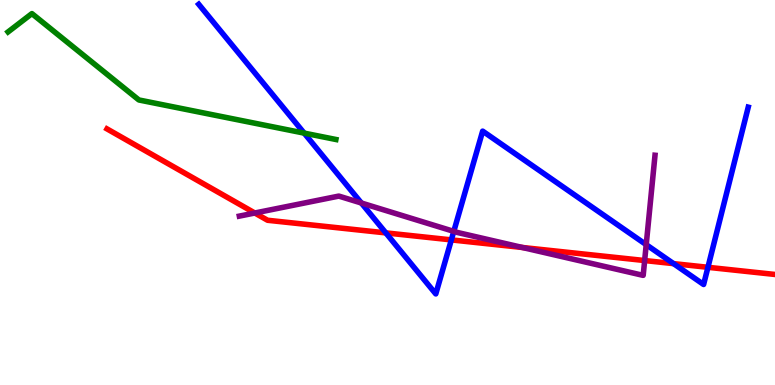[{'lines': ['blue', 'red'], 'intersections': [{'x': 4.98, 'y': 3.95}, {'x': 5.82, 'y': 3.77}, {'x': 8.69, 'y': 3.15}, {'x': 9.13, 'y': 3.06}]}, {'lines': ['green', 'red'], 'intersections': []}, {'lines': ['purple', 'red'], 'intersections': [{'x': 3.29, 'y': 4.47}, {'x': 6.74, 'y': 3.57}, {'x': 8.32, 'y': 3.23}]}, {'lines': ['blue', 'green'], 'intersections': [{'x': 3.92, 'y': 6.54}]}, {'lines': ['blue', 'purple'], 'intersections': [{'x': 4.66, 'y': 4.73}, {'x': 5.86, 'y': 3.99}, {'x': 8.34, 'y': 3.65}]}, {'lines': ['green', 'purple'], 'intersections': []}]